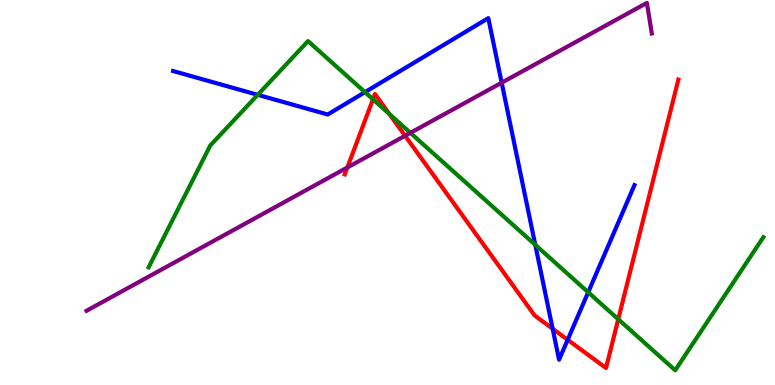[{'lines': ['blue', 'red'], 'intersections': [{'x': 7.13, 'y': 1.46}, {'x': 7.32, 'y': 1.17}]}, {'lines': ['green', 'red'], 'intersections': [{'x': 4.81, 'y': 7.42}, {'x': 5.03, 'y': 7.04}, {'x': 7.98, 'y': 1.71}]}, {'lines': ['purple', 'red'], 'intersections': [{'x': 4.48, 'y': 5.65}, {'x': 5.23, 'y': 6.47}]}, {'lines': ['blue', 'green'], 'intersections': [{'x': 3.33, 'y': 7.54}, {'x': 4.71, 'y': 7.61}, {'x': 6.91, 'y': 3.64}, {'x': 7.59, 'y': 2.41}]}, {'lines': ['blue', 'purple'], 'intersections': [{'x': 6.47, 'y': 7.85}]}, {'lines': ['green', 'purple'], 'intersections': [{'x': 5.3, 'y': 6.55}]}]